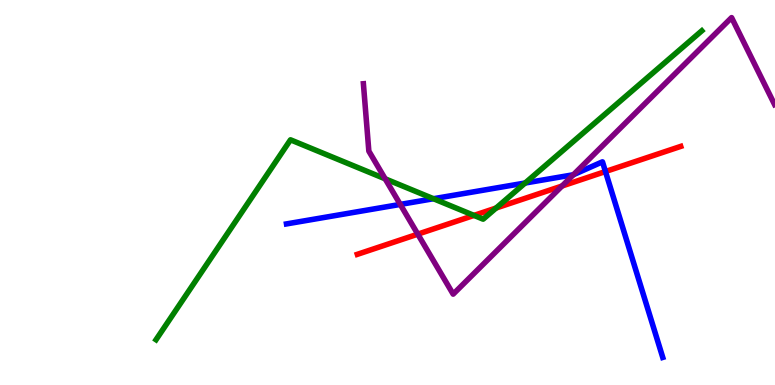[{'lines': ['blue', 'red'], 'intersections': [{'x': 7.81, 'y': 5.54}]}, {'lines': ['green', 'red'], 'intersections': [{'x': 6.12, 'y': 4.41}, {'x': 6.4, 'y': 4.6}]}, {'lines': ['purple', 'red'], 'intersections': [{'x': 5.39, 'y': 3.92}, {'x': 7.25, 'y': 5.17}]}, {'lines': ['blue', 'green'], 'intersections': [{'x': 5.59, 'y': 4.84}, {'x': 6.78, 'y': 5.25}]}, {'lines': ['blue', 'purple'], 'intersections': [{'x': 5.16, 'y': 4.69}, {'x': 7.4, 'y': 5.46}]}, {'lines': ['green', 'purple'], 'intersections': [{'x': 4.97, 'y': 5.36}]}]